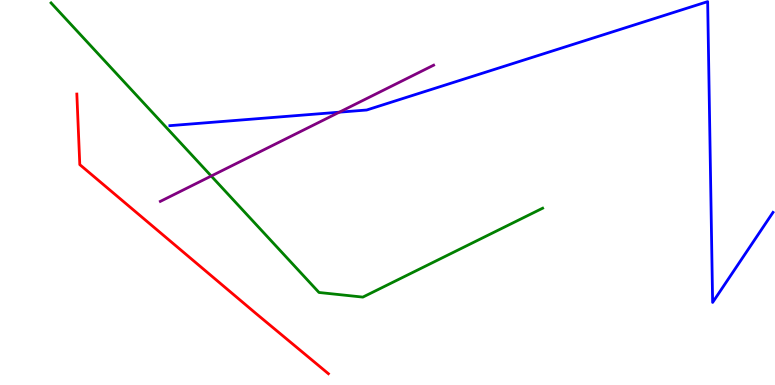[{'lines': ['blue', 'red'], 'intersections': []}, {'lines': ['green', 'red'], 'intersections': []}, {'lines': ['purple', 'red'], 'intersections': []}, {'lines': ['blue', 'green'], 'intersections': []}, {'lines': ['blue', 'purple'], 'intersections': [{'x': 4.38, 'y': 7.09}]}, {'lines': ['green', 'purple'], 'intersections': [{'x': 2.73, 'y': 5.43}]}]